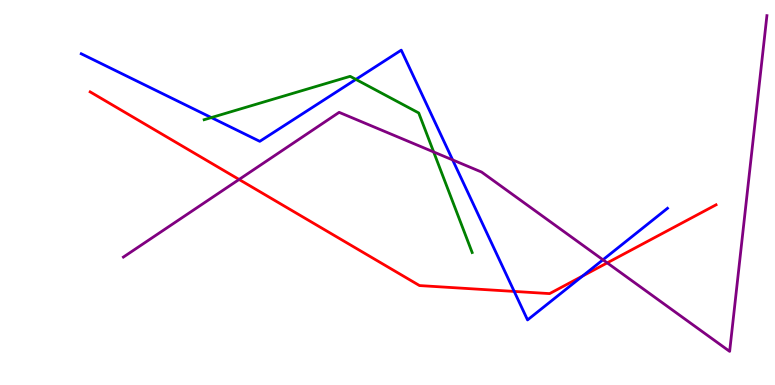[{'lines': ['blue', 'red'], 'intersections': [{'x': 6.63, 'y': 2.43}, {'x': 7.52, 'y': 2.83}]}, {'lines': ['green', 'red'], 'intersections': []}, {'lines': ['purple', 'red'], 'intersections': [{'x': 3.09, 'y': 5.34}, {'x': 7.84, 'y': 3.17}]}, {'lines': ['blue', 'green'], 'intersections': [{'x': 2.73, 'y': 6.95}, {'x': 4.59, 'y': 7.94}]}, {'lines': ['blue', 'purple'], 'intersections': [{'x': 5.84, 'y': 5.85}, {'x': 7.78, 'y': 3.25}]}, {'lines': ['green', 'purple'], 'intersections': [{'x': 5.6, 'y': 6.05}]}]